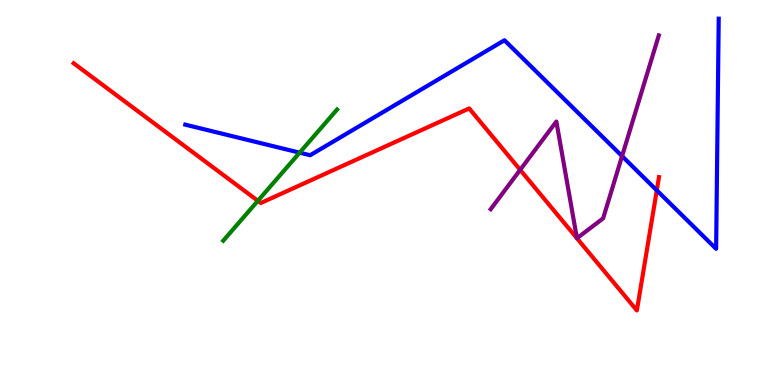[{'lines': ['blue', 'red'], 'intersections': [{'x': 8.47, 'y': 5.06}]}, {'lines': ['green', 'red'], 'intersections': [{'x': 3.33, 'y': 4.78}]}, {'lines': ['purple', 'red'], 'intersections': [{'x': 6.71, 'y': 5.59}, {'x': 7.44, 'y': 3.81}, {'x': 7.44, 'y': 3.81}]}, {'lines': ['blue', 'green'], 'intersections': [{'x': 3.87, 'y': 6.03}]}, {'lines': ['blue', 'purple'], 'intersections': [{'x': 8.03, 'y': 5.95}]}, {'lines': ['green', 'purple'], 'intersections': []}]